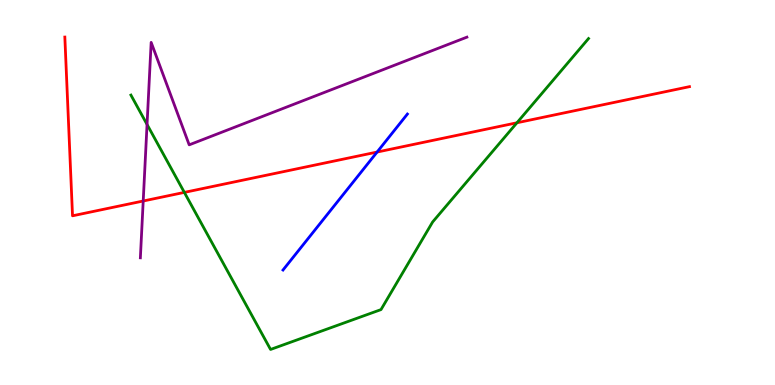[{'lines': ['blue', 'red'], 'intersections': [{'x': 4.87, 'y': 6.05}]}, {'lines': ['green', 'red'], 'intersections': [{'x': 2.38, 'y': 5.0}, {'x': 6.67, 'y': 6.81}]}, {'lines': ['purple', 'red'], 'intersections': [{'x': 1.85, 'y': 4.78}]}, {'lines': ['blue', 'green'], 'intersections': []}, {'lines': ['blue', 'purple'], 'intersections': []}, {'lines': ['green', 'purple'], 'intersections': [{'x': 1.9, 'y': 6.77}]}]